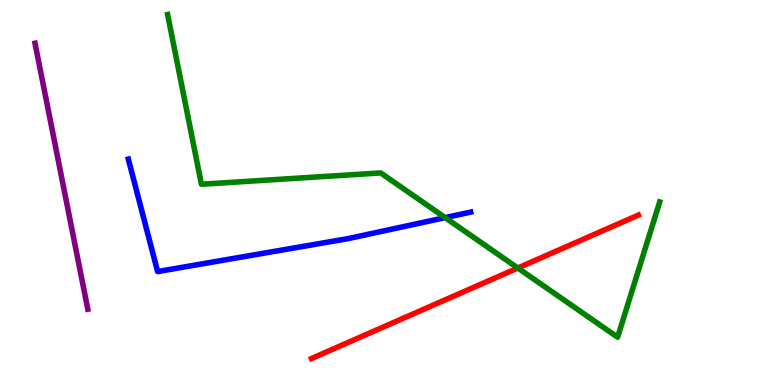[{'lines': ['blue', 'red'], 'intersections': []}, {'lines': ['green', 'red'], 'intersections': [{'x': 6.68, 'y': 3.04}]}, {'lines': ['purple', 'red'], 'intersections': []}, {'lines': ['blue', 'green'], 'intersections': [{'x': 5.74, 'y': 4.35}]}, {'lines': ['blue', 'purple'], 'intersections': []}, {'lines': ['green', 'purple'], 'intersections': []}]